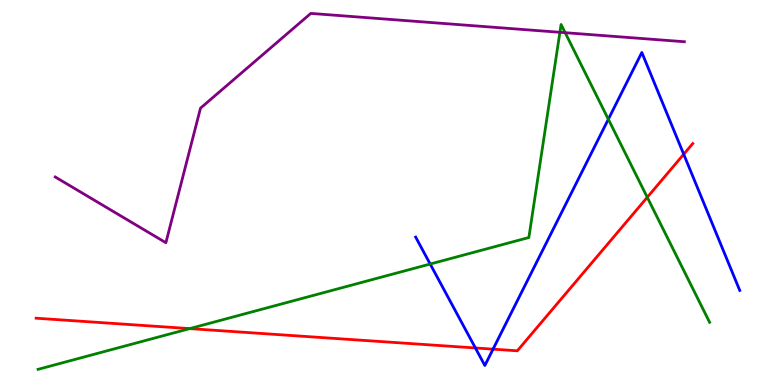[{'lines': ['blue', 'red'], 'intersections': [{'x': 6.13, 'y': 0.962}, {'x': 6.36, 'y': 0.931}, {'x': 8.82, 'y': 5.99}]}, {'lines': ['green', 'red'], 'intersections': [{'x': 2.45, 'y': 1.46}, {'x': 8.35, 'y': 4.88}]}, {'lines': ['purple', 'red'], 'intersections': []}, {'lines': ['blue', 'green'], 'intersections': [{'x': 5.55, 'y': 3.14}, {'x': 7.85, 'y': 6.9}]}, {'lines': ['blue', 'purple'], 'intersections': []}, {'lines': ['green', 'purple'], 'intersections': [{'x': 7.22, 'y': 9.16}, {'x': 7.29, 'y': 9.15}]}]